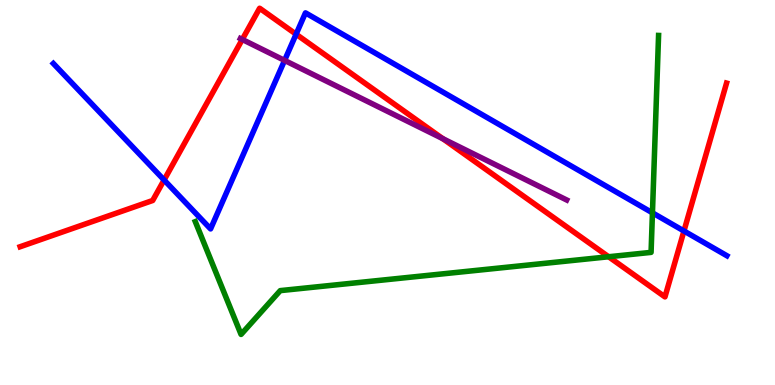[{'lines': ['blue', 'red'], 'intersections': [{'x': 2.12, 'y': 5.32}, {'x': 3.82, 'y': 9.11}, {'x': 8.83, 'y': 4.0}]}, {'lines': ['green', 'red'], 'intersections': [{'x': 7.85, 'y': 3.33}]}, {'lines': ['purple', 'red'], 'intersections': [{'x': 3.13, 'y': 8.97}, {'x': 5.71, 'y': 6.4}]}, {'lines': ['blue', 'green'], 'intersections': [{'x': 8.42, 'y': 4.47}]}, {'lines': ['blue', 'purple'], 'intersections': [{'x': 3.67, 'y': 8.43}]}, {'lines': ['green', 'purple'], 'intersections': []}]